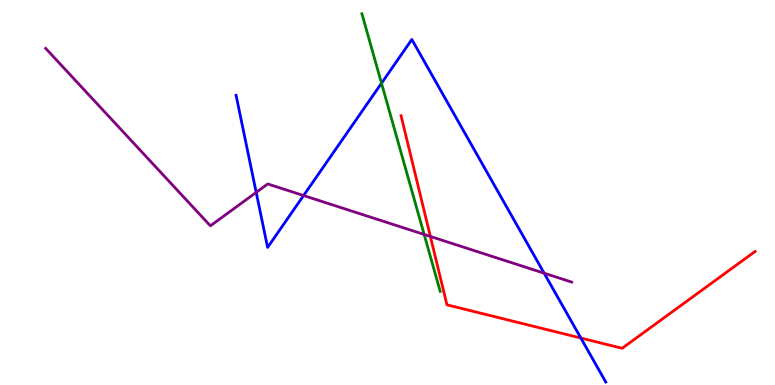[{'lines': ['blue', 'red'], 'intersections': [{'x': 7.49, 'y': 1.22}]}, {'lines': ['green', 'red'], 'intersections': []}, {'lines': ['purple', 'red'], 'intersections': [{'x': 5.55, 'y': 3.86}]}, {'lines': ['blue', 'green'], 'intersections': [{'x': 4.92, 'y': 7.84}]}, {'lines': ['blue', 'purple'], 'intersections': [{'x': 3.31, 'y': 5.0}, {'x': 3.92, 'y': 4.92}, {'x': 7.02, 'y': 2.9}]}, {'lines': ['green', 'purple'], 'intersections': [{'x': 5.47, 'y': 3.91}]}]